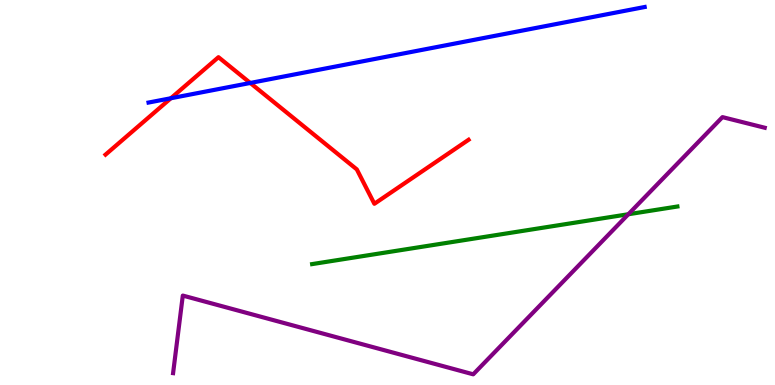[{'lines': ['blue', 'red'], 'intersections': [{'x': 2.2, 'y': 7.45}, {'x': 3.23, 'y': 7.85}]}, {'lines': ['green', 'red'], 'intersections': []}, {'lines': ['purple', 'red'], 'intersections': []}, {'lines': ['blue', 'green'], 'intersections': []}, {'lines': ['blue', 'purple'], 'intersections': []}, {'lines': ['green', 'purple'], 'intersections': [{'x': 8.11, 'y': 4.44}]}]